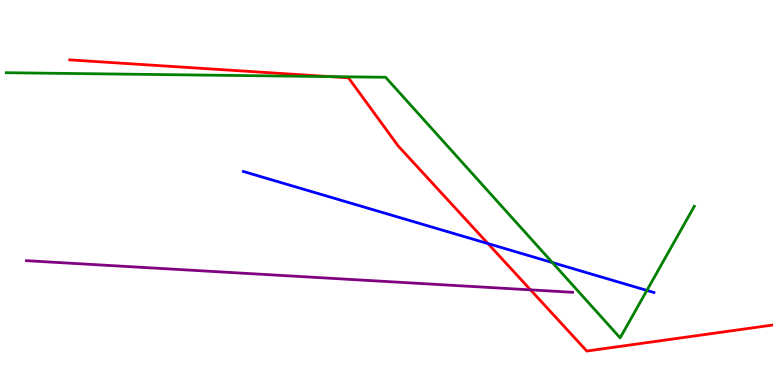[{'lines': ['blue', 'red'], 'intersections': [{'x': 6.3, 'y': 3.67}]}, {'lines': ['green', 'red'], 'intersections': [{'x': 4.25, 'y': 8.01}]}, {'lines': ['purple', 'red'], 'intersections': [{'x': 6.85, 'y': 2.47}]}, {'lines': ['blue', 'green'], 'intersections': [{'x': 7.13, 'y': 3.18}, {'x': 8.35, 'y': 2.46}]}, {'lines': ['blue', 'purple'], 'intersections': []}, {'lines': ['green', 'purple'], 'intersections': []}]